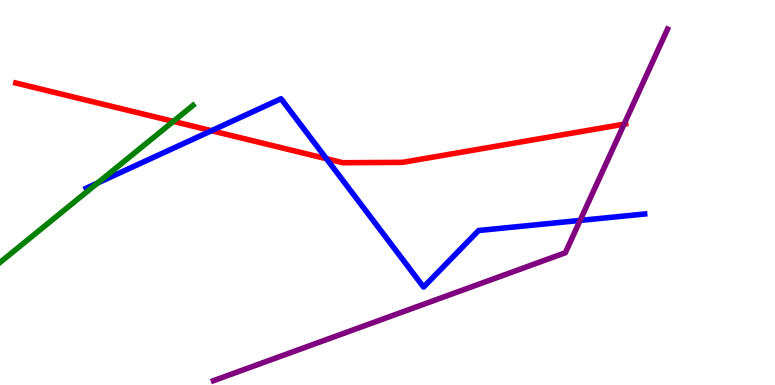[{'lines': ['blue', 'red'], 'intersections': [{'x': 2.73, 'y': 6.61}, {'x': 4.21, 'y': 5.88}]}, {'lines': ['green', 'red'], 'intersections': [{'x': 2.24, 'y': 6.85}]}, {'lines': ['purple', 'red'], 'intersections': [{'x': 8.05, 'y': 6.78}]}, {'lines': ['blue', 'green'], 'intersections': [{'x': 1.26, 'y': 5.25}]}, {'lines': ['blue', 'purple'], 'intersections': [{'x': 7.49, 'y': 4.27}]}, {'lines': ['green', 'purple'], 'intersections': []}]